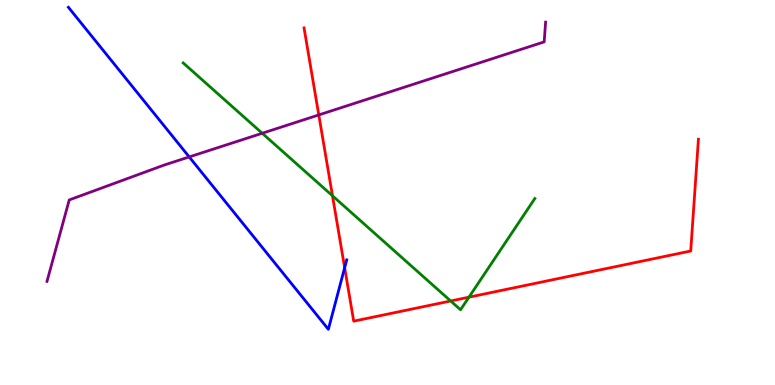[{'lines': ['blue', 'red'], 'intersections': [{'x': 4.45, 'y': 3.05}]}, {'lines': ['green', 'red'], 'intersections': [{'x': 4.29, 'y': 4.91}, {'x': 5.82, 'y': 2.18}, {'x': 6.05, 'y': 2.28}]}, {'lines': ['purple', 'red'], 'intersections': [{'x': 4.11, 'y': 7.01}]}, {'lines': ['blue', 'green'], 'intersections': []}, {'lines': ['blue', 'purple'], 'intersections': [{'x': 2.44, 'y': 5.92}]}, {'lines': ['green', 'purple'], 'intersections': [{'x': 3.38, 'y': 6.54}]}]